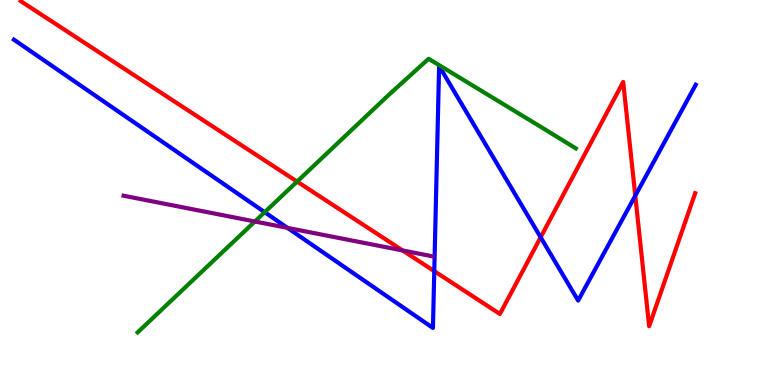[{'lines': ['blue', 'red'], 'intersections': [{'x': 5.6, 'y': 2.96}, {'x': 6.98, 'y': 3.84}, {'x': 8.2, 'y': 4.92}]}, {'lines': ['green', 'red'], 'intersections': [{'x': 3.83, 'y': 5.28}]}, {'lines': ['purple', 'red'], 'intersections': [{'x': 5.19, 'y': 3.49}]}, {'lines': ['blue', 'green'], 'intersections': [{'x': 3.42, 'y': 4.49}]}, {'lines': ['blue', 'purple'], 'intersections': [{'x': 3.71, 'y': 4.08}]}, {'lines': ['green', 'purple'], 'intersections': [{'x': 3.29, 'y': 4.25}]}]